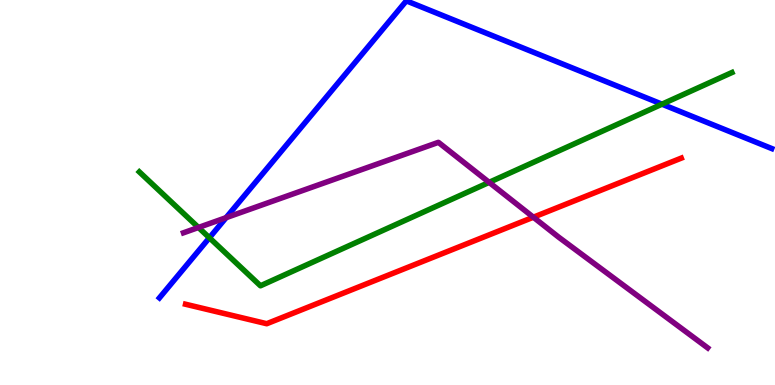[{'lines': ['blue', 'red'], 'intersections': []}, {'lines': ['green', 'red'], 'intersections': []}, {'lines': ['purple', 'red'], 'intersections': [{'x': 6.88, 'y': 4.36}]}, {'lines': ['blue', 'green'], 'intersections': [{'x': 2.7, 'y': 3.82}, {'x': 8.54, 'y': 7.29}]}, {'lines': ['blue', 'purple'], 'intersections': [{'x': 2.92, 'y': 4.35}]}, {'lines': ['green', 'purple'], 'intersections': [{'x': 2.56, 'y': 4.09}, {'x': 6.31, 'y': 5.26}]}]